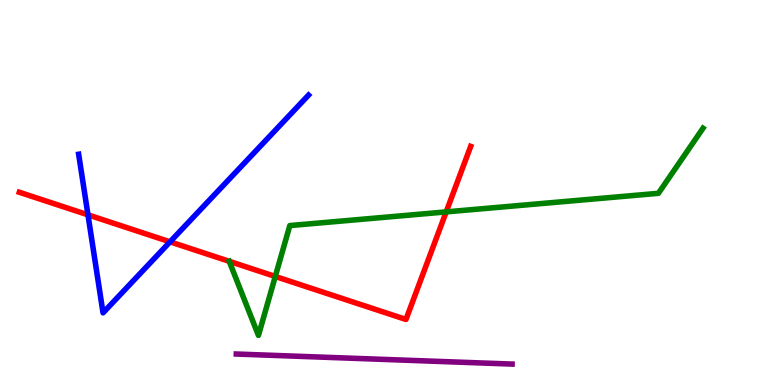[{'lines': ['blue', 'red'], 'intersections': [{'x': 1.14, 'y': 4.42}, {'x': 2.19, 'y': 3.72}]}, {'lines': ['green', 'red'], 'intersections': [{'x': 2.96, 'y': 3.21}, {'x': 3.55, 'y': 2.82}, {'x': 5.76, 'y': 4.5}]}, {'lines': ['purple', 'red'], 'intersections': []}, {'lines': ['blue', 'green'], 'intersections': []}, {'lines': ['blue', 'purple'], 'intersections': []}, {'lines': ['green', 'purple'], 'intersections': []}]